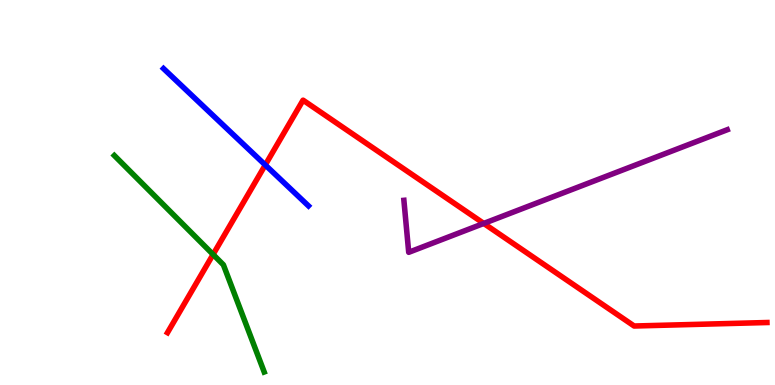[{'lines': ['blue', 'red'], 'intersections': [{'x': 3.42, 'y': 5.72}]}, {'lines': ['green', 'red'], 'intersections': [{'x': 2.75, 'y': 3.39}]}, {'lines': ['purple', 'red'], 'intersections': [{'x': 6.24, 'y': 4.2}]}, {'lines': ['blue', 'green'], 'intersections': []}, {'lines': ['blue', 'purple'], 'intersections': []}, {'lines': ['green', 'purple'], 'intersections': []}]